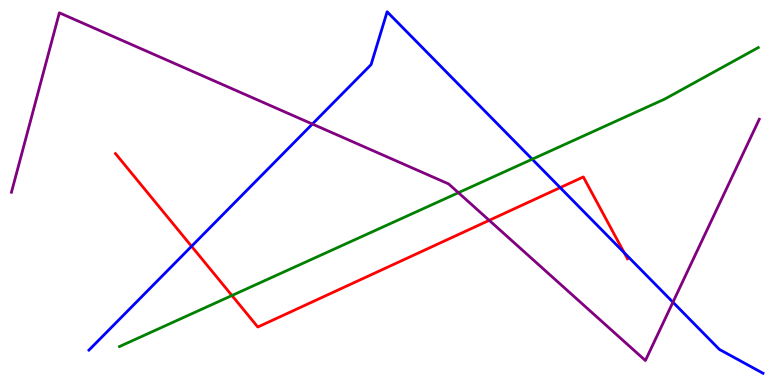[{'lines': ['blue', 'red'], 'intersections': [{'x': 2.47, 'y': 3.6}, {'x': 7.23, 'y': 5.13}, {'x': 8.05, 'y': 3.44}]}, {'lines': ['green', 'red'], 'intersections': [{'x': 2.99, 'y': 2.32}]}, {'lines': ['purple', 'red'], 'intersections': [{'x': 6.31, 'y': 4.28}]}, {'lines': ['blue', 'green'], 'intersections': [{'x': 6.87, 'y': 5.86}]}, {'lines': ['blue', 'purple'], 'intersections': [{'x': 4.03, 'y': 6.78}, {'x': 8.68, 'y': 2.15}]}, {'lines': ['green', 'purple'], 'intersections': [{'x': 5.92, 'y': 4.99}]}]